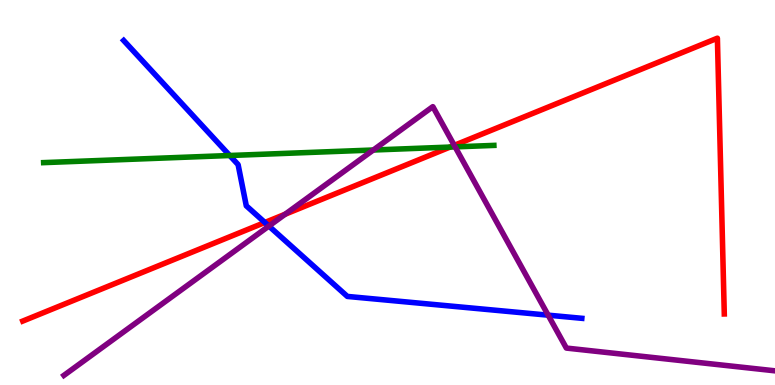[{'lines': ['blue', 'red'], 'intersections': [{'x': 3.42, 'y': 4.22}]}, {'lines': ['green', 'red'], 'intersections': [{'x': 5.81, 'y': 6.18}]}, {'lines': ['purple', 'red'], 'intersections': [{'x': 3.68, 'y': 4.44}, {'x': 5.86, 'y': 6.22}]}, {'lines': ['blue', 'green'], 'intersections': [{'x': 2.96, 'y': 5.96}]}, {'lines': ['blue', 'purple'], 'intersections': [{'x': 3.47, 'y': 4.13}, {'x': 7.07, 'y': 1.81}]}, {'lines': ['green', 'purple'], 'intersections': [{'x': 4.82, 'y': 6.1}, {'x': 5.87, 'y': 6.18}]}]